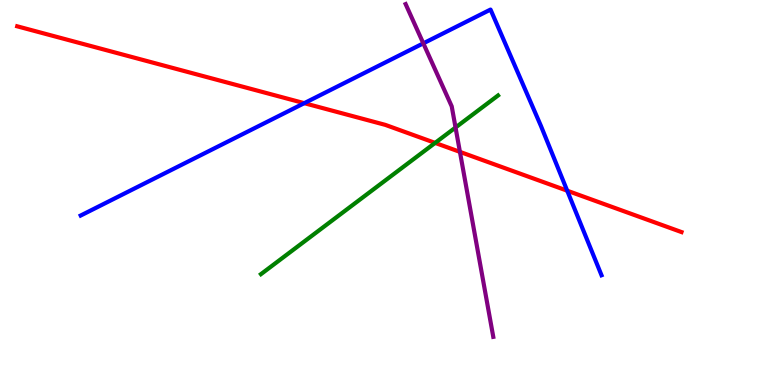[{'lines': ['blue', 'red'], 'intersections': [{'x': 3.93, 'y': 7.32}, {'x': 7.32, 'y': 5.05}]}, {'lines': ['green', 'red'], 'intersections': [{'x': 5.61, 'y': 6.29}]}, {'lines': ['purple', 'red'], 'intersections': [{'x': 5.93, 'y': 6.06}]}, {'lines': ['blue', 'green'], 'intersections': []}, {'lines': ['blue', 'purple'], 'intersections': [{'x': 5.46, 'y': 8.87}]}, {'lines': ['green', 'purple'], 'intersections': [{'x': 5.88, 'y': 6.69}]}]